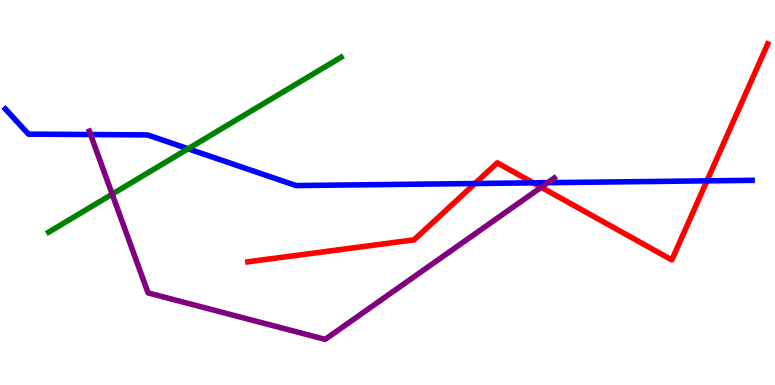[{'lines': ['blue', 'red'], 'intersections': [{'x': 6.13, 'y': 5.23}, {'x': 6.88, 'y': 5.25}, {'x': 9.12, 'y': 5.3}]}, {'lines': ['green', 'red'], 'intersections': []}, {'lines': ['purple', 'red'], 'intersections': [{'x': 6.98, 'y': 5.14}]}, {'lines': ['blue', 'green'], 'intersections': [{'x': 2.43, 'y': 6.14}]}, {'lines': ['blue', 'purple'], 'intersections': [{'x': 1.17, 'y': 6.51}, {'x': 7.07, 'y': 5.26}]}, {'lines': ['green', 'purple'], 'intersections': [{'x': 1.45, 'y': 4.96}]}]